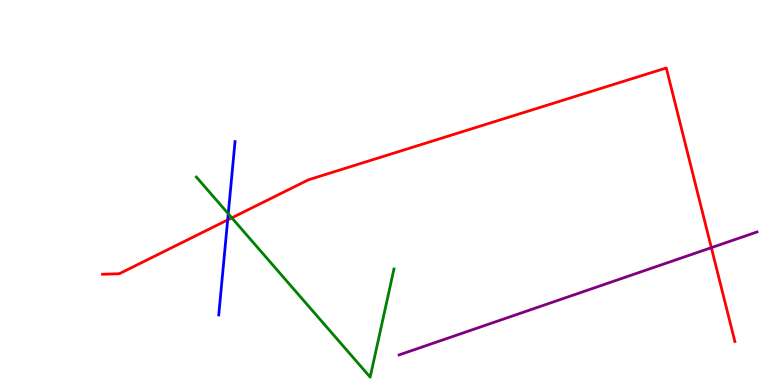[{'lines': ['blue', 'red'], 'intersections': [{'x': 2.94, 'y': 4.29}]}, {'lines': ['green', 'red'], 'intersections': [{'x': 2.99, 'y': 4.34}]}, {'lines': ['purple', 'red'], 'intersections': [{'x': 9.18, 'y': 3.57}]}, {'lines': ['blue', 'green'], 'intersections': [{'x': 2.95, 'y': 4.45}]}, {'lines': ['blue', 'purple'], 'intersections': []}, {'lines': ['green', 'purple'], 'intersections': []}]